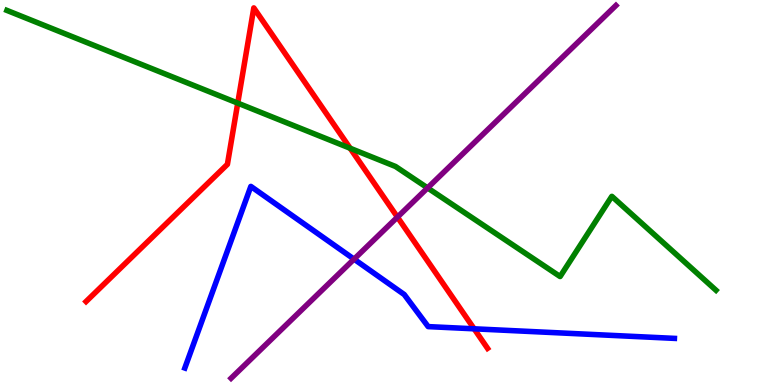[{'lines': ['blue', 'red'], 'intersections': [{'x': 6.12, 'y': 1.46}]}, {'lines': ['green', 'red'], 'intersections': [{'x': 3.07, 'y': 7.32}, {'x': 4.52, 'y': 6.15}]}, {'lines': ['purple', 'red'], 'intersections': [{'x': 5.13, 'y': 4.36}]}, {'lines': ['blue', 'green'], 'intersections': []}, {'lines': ['blue', 'purple'], 'intersections': [{'x': 4.57, 'y': 3.27}]}, {'lines': ['green', 'purple'], 'intersections': [{'x': 5.52, 'y': 5.12}]}]